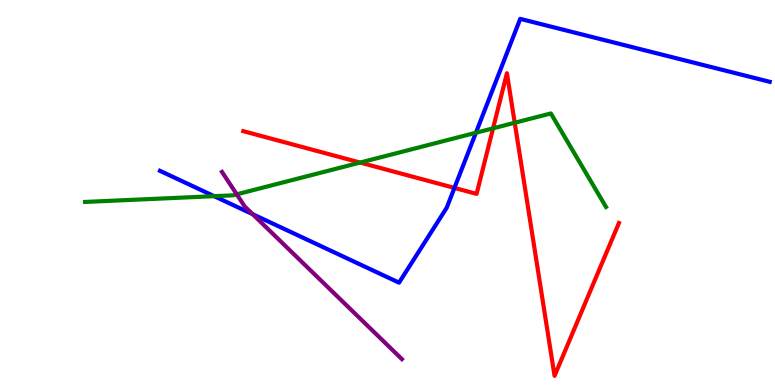[{'lines': ['blue', 'red'], 'intersections': [{'x': 5.86, 'y': 5.12}]}, {'lines': ['green', 'red'], 'intersections': [{'x': 4.65, 'y': 5.78}, {'x': 6.36, 'y': 6.67}, {'x': 6.64, 'y': 6.81}]}, {'lines': ['purple', 'red'], 'intersections': []}, {'lines': ['blue', 'green'], 'intersections': [{'x': 2.76, 'y': 4.9}, {'x': 6.14, 'y': 6.55}]}, {'lines': ['blue', 'purple'], 'intersections': [{'x': 3.26, 'y': 4.44}]}, {'lines': ['green', 'purple'], 'intersections': [{'x': 3.05, 'y': 4.95}]}]